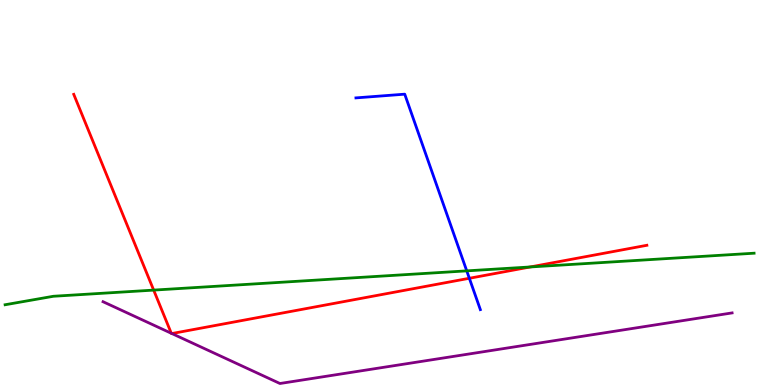[{'lines': ['blue', 'red'], 'intersections': [{'x': 6.06, 'y': 2.77}]}, {'lines': ['green', 'red'], 'intersections': [{'x': 1.98, 'y': 2.46}, {'x': 6.84, 'y': 3.07}]}, {'lines': ['purple', 'red'], 'intersections': [{'x': 2.21, 'y': 1.34}, {'x': 2.22, 'y': 1.34}]}, {'lines': ['blue', 'green'], 'intersections': [{'x': 6.02, 'y': 2.96}]}, {'lines': ['blue', 'purple'], 'intersections': []}, {'lines': ['green', 'purple'], 'intersections': []}]